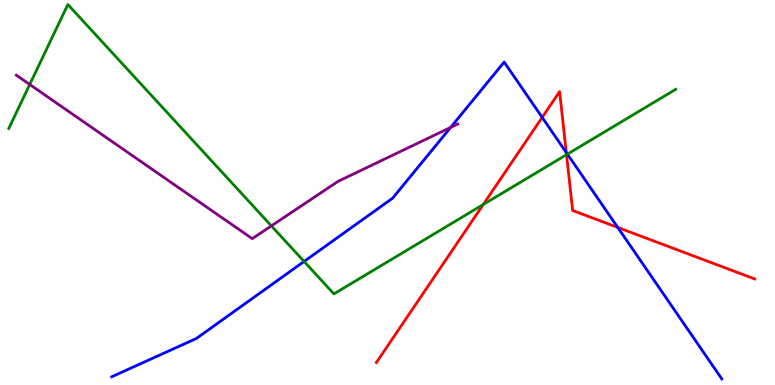[{'lines': ['blue', 'red'], 'intersections': [{'x': 7.0, 'y': 6.95}, {'x': 7.31, 'y': 6.04}, {'x': 7.97, 'y': 4.09}]}, {'lines': ['green', 'red'], 'intersections': [{'x': 6.24, 'y': 4.69}, {'x': 7.31, 'y': 5.98}]}, {'lines': ['purple', 'red'], 'intersections': []}, {'lines': ['blue', 'green'], 'intersections': [{'x': 3.92, 'y': 3.21}, {'x': 7.32, 'y': 6.0}]}, {'lines': ['blue', 'purple'], 'intersections': [{'x': 5.81, 'y': 6.69}]}, {'lines': ['green', 'purple'], 'intersections': [{'x': 0.384, 'y': 7.81}, {'x': 3.5, 'y': 4.13}]}]